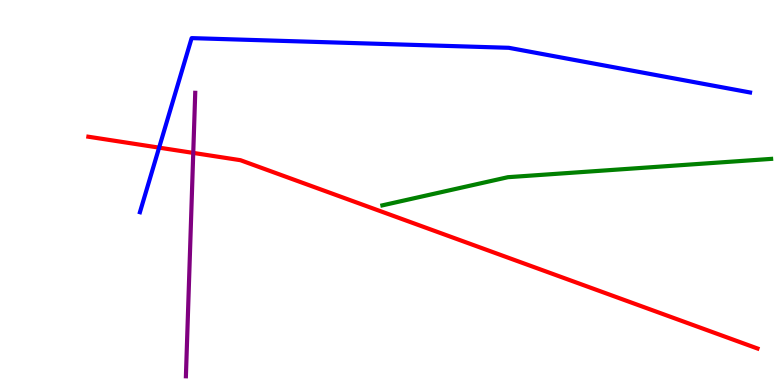[{'lines': ['blue', 'red'], 'intersections': [{'x': 2.05, 'y': 6.17}]}, {'lines': ['green', 'red'], 'intersections': []}, {'lines': ['purple', 'red'], 'intersections': [{'x': 2.49, 'y': 6.03}]}, {'lines': ['blue', 'green'], 'intersections': []}, {'lines': ['blue', 'purple'], 'intersections': []}, {'lines': ['green', 'purple'], 'intersections': []}]